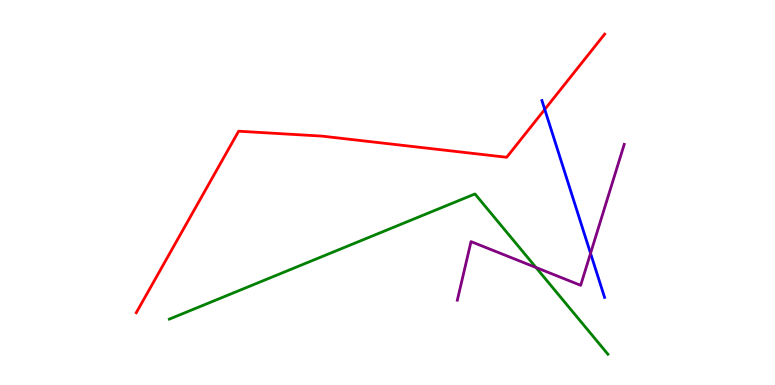[{'lines': ['blue', 'red'], 'intersections': [{'x': 7.03, 'y': 7.16}]}, {'lines': ['green', 'red'], 'intersections': []}, {'lines': ['purple', 'red'], 'intersections': []}, {'lines': ['blue', 'green'], 'intersections': []}, {'lines': ['blue', 'purple'], 'intersections': [{'x': 7.62, 'y': 3.42}]}, {'lines': ['green', 'purple'], 'intersections': [{'x': 6.92, 'y': 3.05}]}]